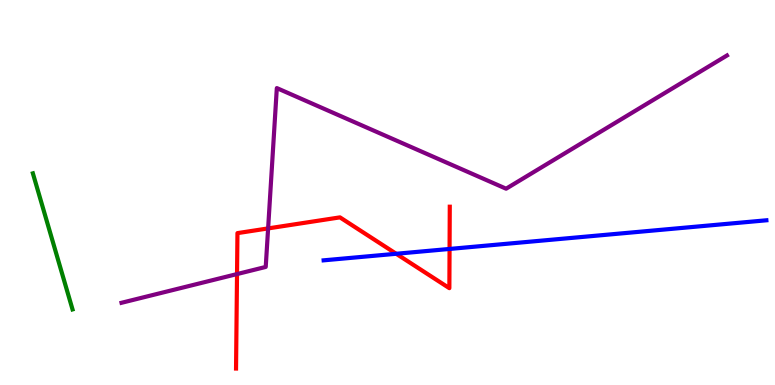[{'lines': ['blue', 'red'], 'intersections': [{'x': 5.11, 'y': 3.41}, {'x': 5.8, 'y': 3.53}]}, {'lines': ['green', 'red'], 'intersections': []}, {'lines': ['purple', 'red'], 'intersections': [{'x': 3.06, 'y': 2.88}, {'x': 3.46, 'y': 4.07}]}, {'lines': ['blue', 'green'], 'intersections': []}, {'lines': ['blue', 'purple'], 'intersections': []}, {'lines': ['green', 'purple'], 'intersections': []}]